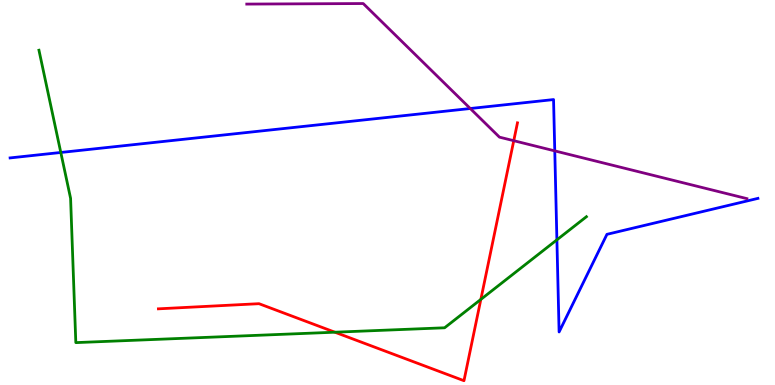[{'lines': ['blue', 'red'], 'intersections': []}, {'lines': ['green', 'red'], 'intersections': [{'x': 4.32, 'y': 1.37}, {'x': 6.2, 'y': 2.22}]}, {'lines': ['purple', 'red'], 'intersections': [{'x': 6.63, 'y': 6.35}]}, {'lines': ['blue', 'green'], 'intersections': [{'x': 0.784, 'y': 6.04}, {'x': 7.19, 'y': 3.77}]}, {'lines': ['blue', 'purple'], 'intersections': [{'x': 6.07, 'y': 7.18}, {'x': 7.16, 'y': 6.08}]}, {'lines': ['green', 'purple'], 'intersections': []}]